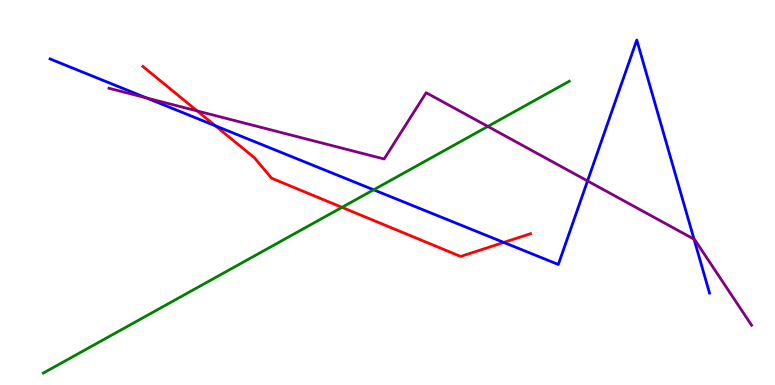[{'lines': ['blue', 'red'], 'intersections': [{'x': 2.78, 'y': 6.73}, {'x': 6.5, 'y': 3.7}]}, {'lines': ['green', 'red'], 'intersections': [{'x': 4.41, 'y': 4.61}]}, {'lines': ['purple', 'red'], 'intersections': [{'x': 2.54, 'y': 7.12}]}, {'lines': ['blue', 'green'], 'intersections': [{'x': 4.82, 'y': 5.07}]}, {'lines': ['blue', 'purple'], 'intersections': [{'x': 1.89, 'y': 7.46}, {'x': 7.58, 'y': 5.3}, {'x': 8.96, 'y': 3.79}]}, {'lines': ['green', 'purple'], 'intersections': [{'x': 6.29, 'y': 6.72}]}]